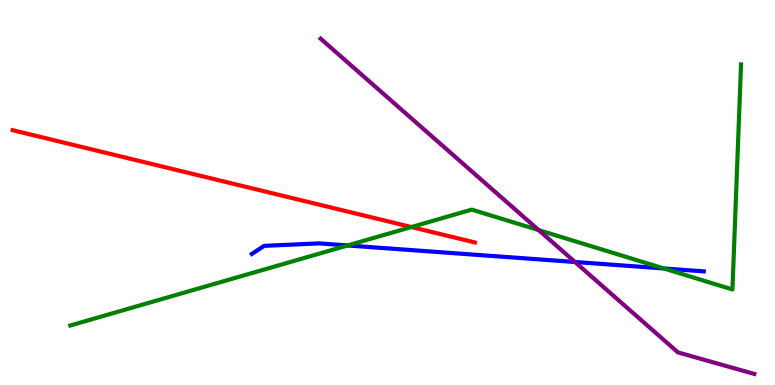[{'lines': ['blue', 'red'], 'intersections': []}, {'lines': ['green', 'red'], 'intersections': [{'x': 5.31, 'y': 4.1}]}, {'lines': ['purple', 'red'], 'intersections': []}, {'lines': ['blue', 'green'], 'intersections': [{'x': 4.49, 'y': 3.62}, {'x': 8.57, 'y': 3.03}]}, {'lines': ['blue', 'purple'], 'intersections': [{'x': 7.42, 'y': 3.19}]}, {'lines': ['green', 'purple'], 'intersections': [{'x': 6.95, 'y': 4.02}]}]